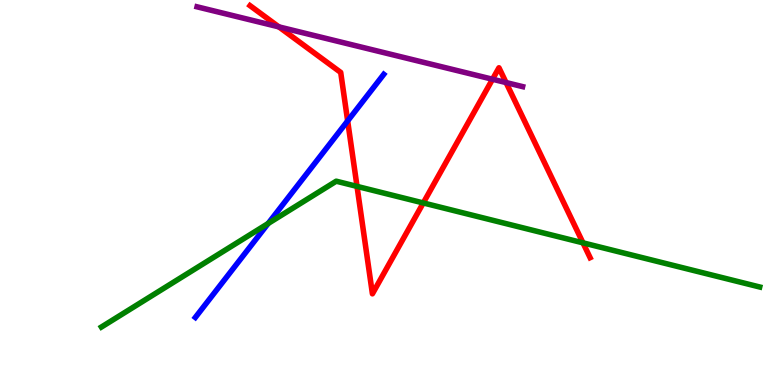[{'lines': ['blue', 'red'], 'intersections': [{'x': 4.49, 'y': 6.86}]}, {'lines': ['green', 'red'], 'intersections': [{'x': 4.61, 'y': 5.16}, {'x': 5.46, 'y': 4.73}, {'x': 7.52, 'y': 3.69}]}, {'lines': ['purple', 'red'], 'intersections': [{'x': 3.6, 'y': 9.3}, {'x': 6.36, 'y': 7.94}, {'x': 6.53, 'y': 7.86}]}, {'lines': ['blue', 'green'], 'intersections': [{'x': 3.46, 'y': 4.2}]}, {'lines': ['blue', 'purple'], 'intersections': []}, {'lines': ['green', 'purple'], 'intersections': []}]